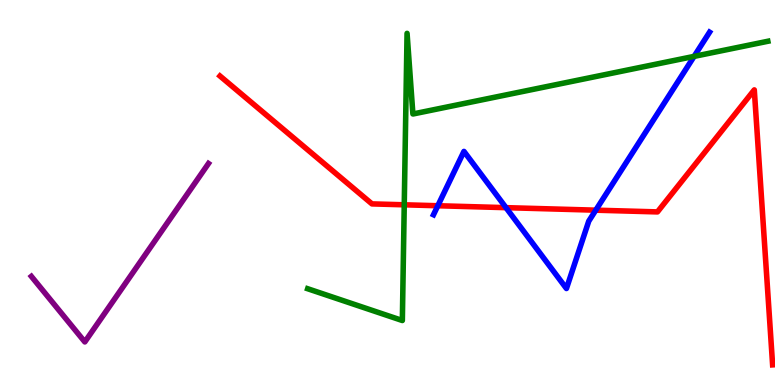[{'lines': ['blue', 'red'], 'intersections': [{'x': 5.65, 'y': 4.66}, {'x': 6.53, 'y': 4.61}, {'x': 7.69, 'y': 4.54}]}, {'lines': ['green', 'red'], 'intersections': [{'x': 5.22, 'y': 4.68}]}, {'lines': ['purple', 'red'], 'intersections': []}, {'lines': ['blue', 'green'], 'intersections': [{'x': 8.96, 'y': 8.54}]}, {'lines': ['blue', 'purple'], 'intersections': []}, {'lines': ['green', 'purple'], 'intersections': []}]